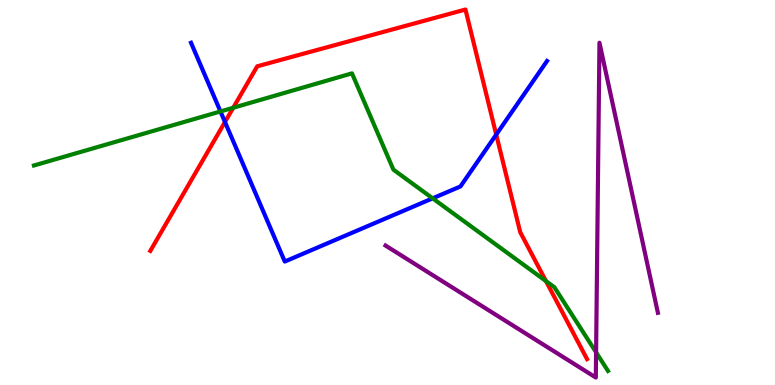[{'lines': ['blue', 'red'], 'intersections': [{'x': 2.9, 'y': 6.83}, {'x': 6.4, 'y': 6.5}]}, {'lines': ['green', 'red'], 'intersections': [{'x': 3.01, 'y': 7.2}, {'x': 7.04, 'y': 2.7}]}, {'lines': ['purple', 'red'], 'intersections': []}, {'lines': ['blue', 'green'], 'intersections': [{'x': 2.84, 'y': 7.11}, {'x': 5.58, 'y': 4.85}]}, {'lines': ['blue', 'purple'], 'intersections': []}, {'lines': ['green', 'purple'], 'intersections': [{'x': 7.69, 'y': 0.848}]}]